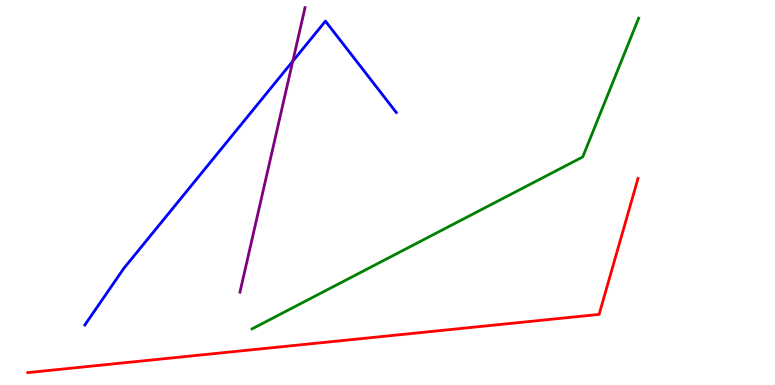[{'lines': ['blue', 'red'], 'intersections': []}, {'lines': ['green', 'red'], 'intersections': []}, {'lines': ['purple', 'red'], 'intersections': []}, {'lines': ['blue', 'green'], 'intersections': []}, {'lines': ['blue', 'purple'], 'intersections': [{'x': 3.78, 'y': 8.41}]}, {'lines': ['green', 'purple'], 'intersections': []}]